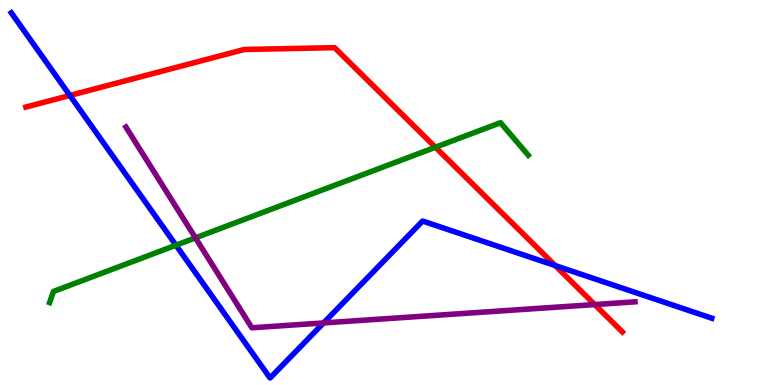[{'lines': ['blue', 'red'], 'intersections': [{'x': 0.902, 'y': 7.52}, {'x': 7.16, 'y': 3.1}]}, {'lines': ['green', 'red'], 'intersections': [{'x': 5.62, 'y': 6.18}]}, {'lines': ['purple', 'red'], 'intersections': [{'x': 7.67, 'y': 2.09}]}, {'lines': ['blue', 'green'], 'intersections': [{'x': 2.27, 'y': 3.63}]}, {'lines': ['blue', 'purple'], 'intersections': [{'x': 4.18, 'y': 1.61}]}, {'lines': ['green', 'purple'], 'intersections': [{'x': 2.52, 'y': 3.82}]}]